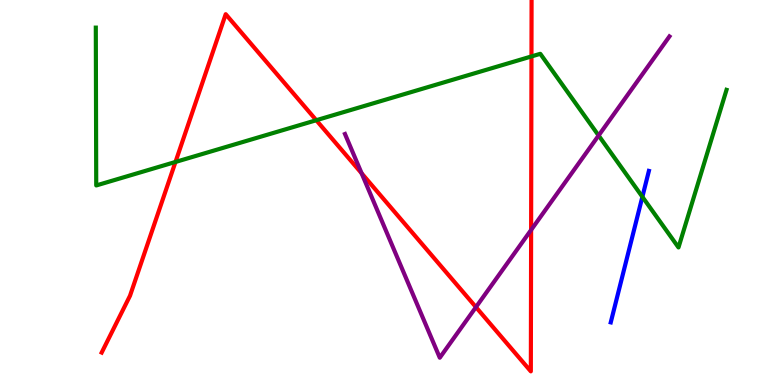[{'lines': ['blue', 'red'], 'intersections': []}, {'lines': ['green', 'red'], 'intersections': [{'x': 2.26, 'y': 5.79}, {'x': 4.08, 'y': 6.88}, {'x': 6.86, 'y': 8.53}]}, {'lines': ['purple', 'red'], 'intersections': [{'x': 4.67, 'y': 5.5}, {'x': 6.14, 'y': 2.02}, {'x': 6.85, 'y': 4.03}]}, {'lines': ['blue', 'green'], 'intersections': [{'x': 8.29, 'y': 4.89}]}, {'lines': ['blue', 'purple'], 'intersections': []}, {'lines': ['green', 'purple'], 'intersections': [{'x': 7.72, 'y': 6.48}]}]